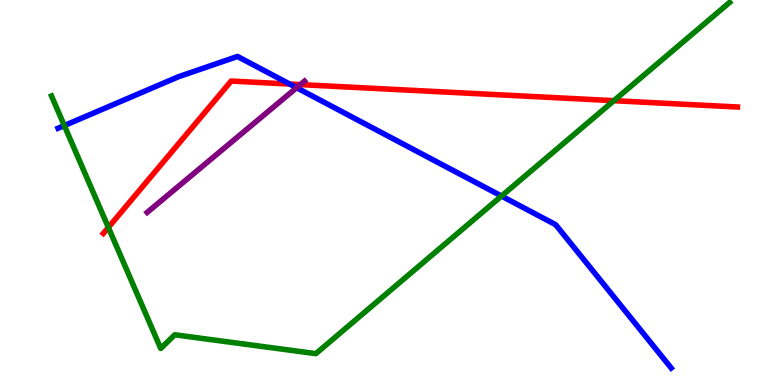[{'lines': ['blue', 'red'], 'intersections': [{'x': 3.74, 'y': 7.82}]}, {'lines': ['green', 'red'], 'intersections': [{'x': 1.4, 'y': 4.09}, {'x': 7.92, 'y': 7.39}]}, {'lines': ['purple', 'red'], 'intersections': [{'x': 3.88, 'y': 7.8}]}, {'lines': ['blue', 'green'], 'intersections': [{'x': 0.83, 'y': 6.74}, {'x': 6.47, 'y': 4.91}]}, {'lines': ['blue', 'purple'], 'intersections': [{'x': 3.83, 'y': 7.72}]}, {'lines': ['green', 'purple'], 'intersections': []}]